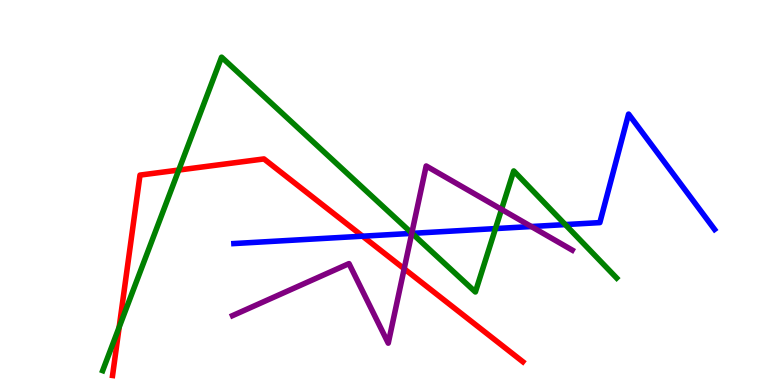[{'lines': ['blue', 'red'], 'intersections': [{'x': 4.68, 'y': 3.87}]}, {'lines': ['green', 'red'], 'intersections': [{'x': 1.54, 'y': 1.5}, {'x': 2.31, 'y': 5.58}]}, {'lines': ['purple', 'red'], 'intersections': [{'x': 5.22, 'y': 3.02}]}, {'lines': ['blue', 'green'], 'intersections': [{'x': 5.32, 'y': 3.94}, {'x': 6.39, 'y': 4.06}, {'x': 7.29, 'y': 4.17}]}, {'lines': ['blue', 'purple'], 'intersections': [{'x': 5.31, 'y': 3.94}, {'x': 6.86, 'y': 4.12}]}, {'lines': ['green', 'purple'], 'intersections': [{'x': 5.31, 'y': 3.94}, {'x': 6.47, 'y': 4.56}]}]